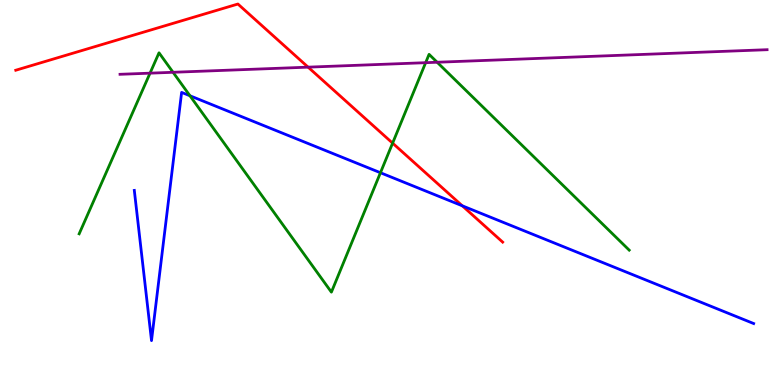[{'lines': ['blue', 'red'], 'intersections': [{'x': 5.97, 'y': 4.65}]}, {'lines': ['green', 'red'], 'intersections': [{'x': 5.07, 'y': 6.28}]}, {'lines': ['purple', 'red'], 'intersections': [{'x': 3.98, 'y': 8.26}]}, {'lines': ['blue', 'green'], 'intersections': [{'x': 2.45, 'y': 7.51}, {'x': 4.91, 'y': 5.51}]}, {'lines': ['blue', 'purple'], 'intersections': []}, {'lines': ['green', 'purple'], 'intersections': [{'x': 1.94, 'y': 8.1}, {'x': 2.23, 'y': 8.12}, {'x': 5.49, 'y': 8.37}, {'x': 5.64, 'y': 8.38}]}]